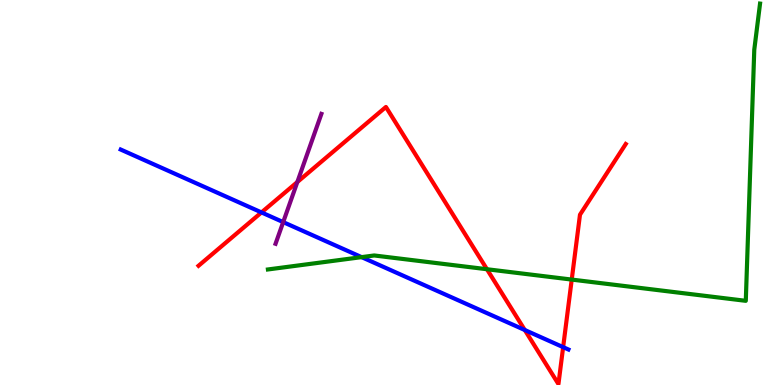[{'lines': ['blue', 'red'], 'intersections': [{'x': 3.37, 'y': 4.48}, {'x': 6.77, 'y': 1.43}, {'x': 7.27, 'y': 0.983}]}, {'lines': ['green', 'red'], 'intersections': [{'x': 6.28, 'y': 3.01}, {'x': 7.38, 'y': 2.74}]}, {'lines': ['purple', 'red'], 'intersections': [{'x': 3.84, 'y': 5.27}]}, {'lines': ['blue', 'green'], 'intersections': [{'x': 4.67, 'y': 3.32}]}, {'lines': ['blue', 'purple'], 'intersections': [{'x': 3.65, 'y': 4.23}]}, {'lines': ['green', 'purple'], 'intersections': []}]